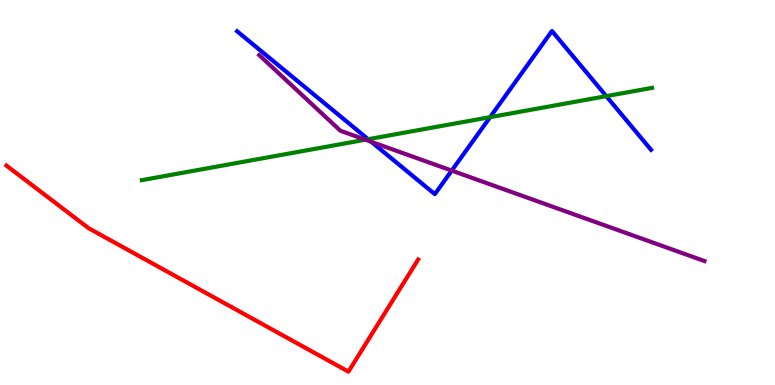[{'lines': ['blue', 'red'], 'intersections': []}, {'lines': ['green', 'red'], 'intersections': []}, {'lines': ['purple', 'red'], 'intersections': []}, {'lines': ['blue', 'green'], 'intersections': [{'x': 4.75, 'y': 6.38}, {'x': 6.32, 'y': 6.96}, {'x': 7.82, 'y': 7.5}]}, {'lines': ['blue', 'purple'], 'intersections': [{'x': 4.79, 'y': 6.32}, {'x': 5.83, 'y': 5.57}]}, {'lines': ['green', 'purple'], 'intersections': [{'x': 4.72, 'y': 6.37}]}]